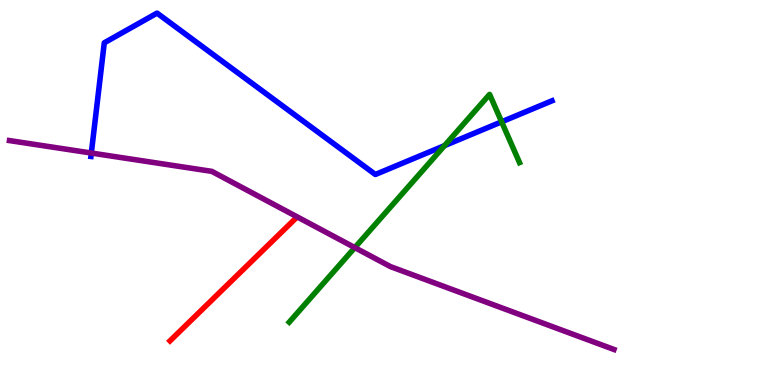[{'lines': ['blue', 'red'], 'intersections': []}, {'lines': ['green', 'red'], 'intersections': []}, {'lines': ['purple', 'red'], 'intersections': []}, {'lines': ['blue', 'green'], 'intersections': [{'x': 5.74, 'y': 6.22}, {'x': 6.47, 'y': 6.84}]}, {'lines': ['blue', 'purple'], 'intersections': [{'x': 1.18, 'y': 6.03}]}, {'lines': ['green', 'purple'], 'intersections': [{'x': 4.58, 'y': 3.57}]}]